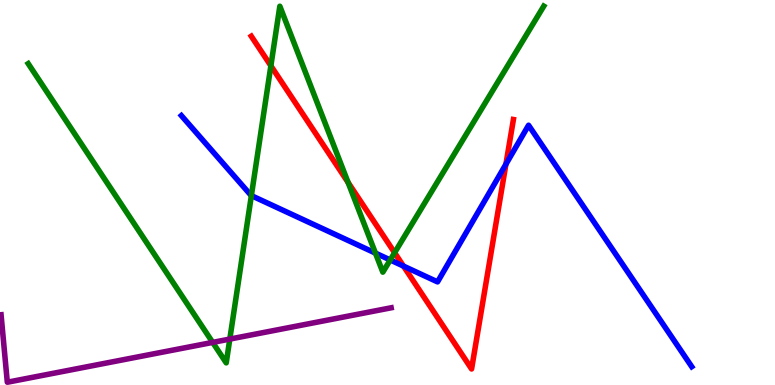[{'lines': ['blue', 'red'], 'intersections': [{'x': 5.21, 'y': 3.09}, {'x': 6.53, 'y': 5.73}]}, {'lines': ['green', 'red'], 'intersections': [{'x': 3.5, 'y': 8.29}, {'x': 4.49, 'y': 5.26}, {'x': 5.09, 'y': 3.44}]}, {'lines': ['purple', 'red'], 'intersections': []}, {'lines': ['blue', 'green'], 'intersections': [{'x': 3.24, 'y': 4.92}, {'x': 4.84, 'y': 3.43}, {'x': 5.04, 'y': 3.25}]}, {'lines': ['blue', 'purple'], 'intersections': []}, {'lines': ['green', 'purple'], 'intersections': [{'x': 2.74, 'y': 1.11}, {'x': 2.97, 'y': 1.19}]}]